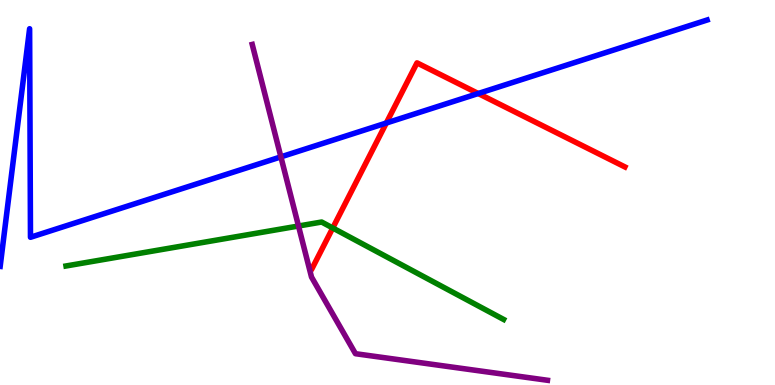[{'lines': ['blue', 'red'], 'intersections': [{'x': 4.98, 'y': 6.8}, {'x': 6.17, 'y': 7.57}]}, {'lines': ['green', 'red'], 'intersections': [{'x': 4.29, 'y': 4.08}]}, {'lines': ['purple', 'red'], 'intersections': []}, {'lines': ['blue', 'green'], 'intersections': []}, {'lines': ['blue', 'purple'], 'intersections': [{'x': 3.62, 'y': 5.93}]}, {'lines': ['green', 'purple'], 'intersections': [{'x': 3.85, 'y': 4.13}]}]